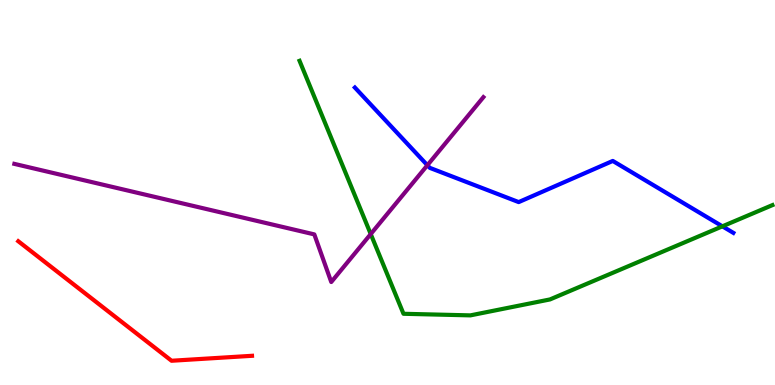[{'lines': ['blue', 'red'], 'intersections': []}, {'lines': ['green', 'red'], 'intersections': []}, {'lines': ['purple', 'red'], 'intersections': []}, {'lines': ['blue', 'green'], 'intersections': [{'x': 9.32, 'y': 4.12}]}, {'lines': ['blue', 'purple'], 'intersections': [{'x': 5.51, 'y': 5.71}]}, {'lines': ['green', 'purple'], 'intersections': [{'x': 4.78, 'y': 3.92}]}]